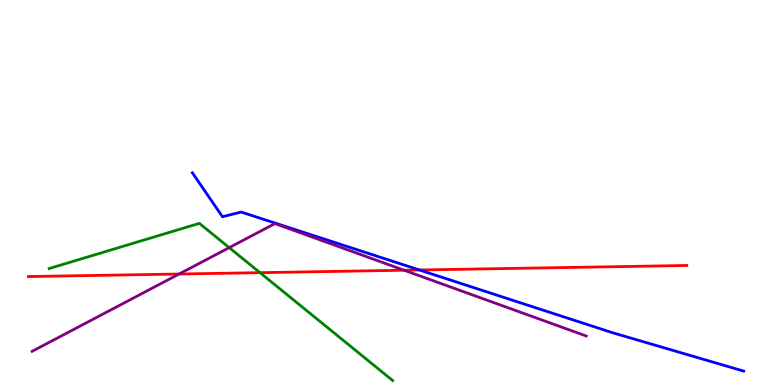[{'lines': ['blue', 'red'], 'intersections': [{'x': 5.41, 'y': 2.99}]}, {'lines': ['green', 'red'], 'intersections': [{'x': 3.35, 'y': 2.92}]}, {'lines': ['purple', 'red'], 'intersections': [{'x': 2.31, 'y': 2.88}, {'x': 5.21, 'y': 2.98}]}, {'lines': ['blue', 'green'], 'intersections': []}, {'lines': ['blue', 'purple'], 'intersections': []}, {'lines': ['green', 'purple'], 'intersections': [{'x': 2.96, 'y': 3.57}]}]